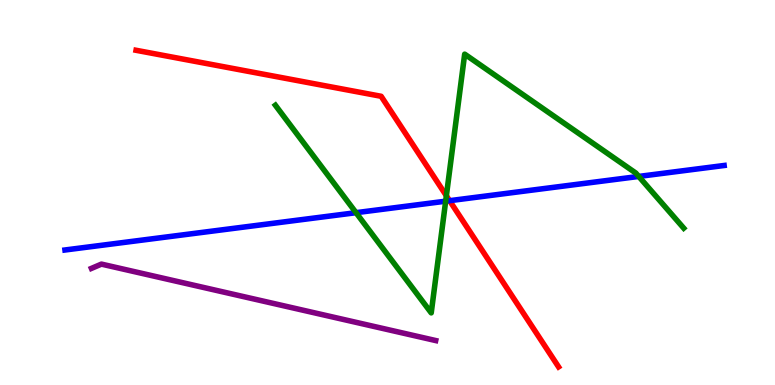[{'lines': ['blue', 'red'], 'intersections': [{'x': 5.8, 'y': 4.79}]}, {'lines': ['green', 'red'], 'intersections': [{'x': 5.76, 'y': 4.92}]}, {'lines': ['purple', 'red'], 'intersections': []}, {'lines': ['blue', 'green'], 'intersections': [{'x': 4.59, 'y': 4.48}, {'x': 5.75, 'y': 4.77}, {'x': 8.24, 'y': 5.42}]}, {'lines': ['blue', 'purple'], 'intersections': []}, {'lines': ['green', 'purple'], 'intersections': []}]